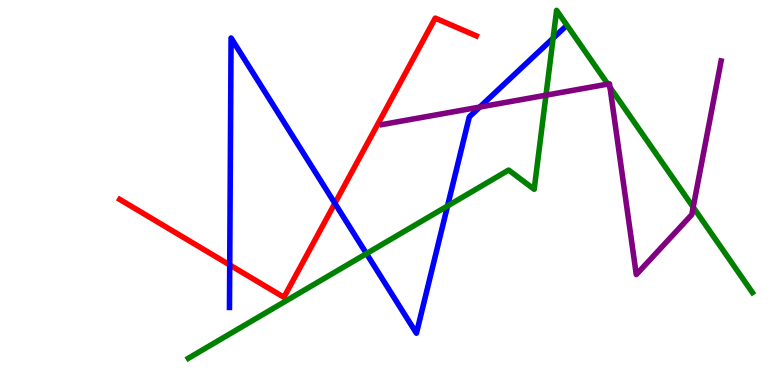[{'lines': ['blue', 'red'], 'intersections': [{'x': 2.96, 'y': 3.12}, {'x': 4.32, 'y': 4.72}]}, {'lines': ['green', 'red'], 'intersections': []}, {'lines': ['purple', 'red'], 'intersections': []}, {'lines': ['blue', 'green'], 'intersections': [{'x': 4.73, 'y': 3.41}, {'x': 5.77, 'y': 4.65}, {'x': 7.14, 'y': 9.01}]}, {'lines': ['blue', 'purple'], 'intersections': [{'x': 6.19, 'y': 7.22}]}, {'lines': ['green', 'purple'], 'intersections': [{'x': 7.04, 'y': 7.53}, {'x': 7.84, 'y': 7.82}, {'x': 7.87, 'y': 7.73}, {'x': 8.94, 'y': 4.62}]}]